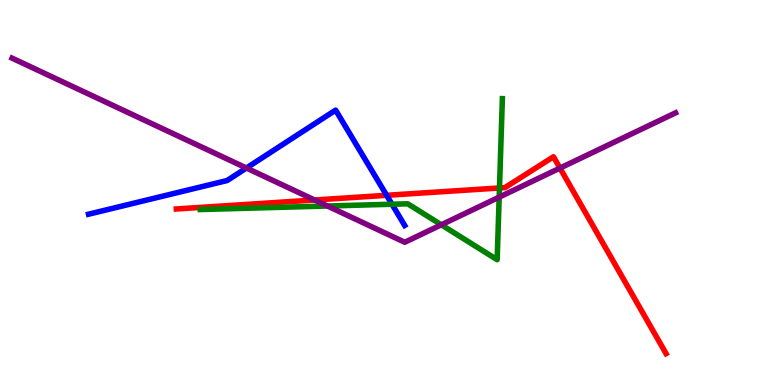[{'lines': ['blue', 'red'], 'intersections': [{'x': 4.99, 'y': 4.93}]}, {'lines': ['green', 'red'], 'intersections': [{'x': 6.44, 'y': 5.12}]}, {'lines': ['purple', 'red'], 'intersections': [{'x': 4.06, 'y': 4.81}, {'x': 7.23, 'y': 5.63}]}, {'lines': ['blue', 'green'], 'intersections': [{'x': 5.06, 'y': 4.7}]}, {'lines': ['blue', 'purple'], 'intersections': [{'x': 3.18, 'y': 5.64}]}, {'lines': ['green', 'purple'], 'intersections': [{'x': 4.23, 'y': 4.65}, {'x': 5.69, 'y': 4.16}, {'x': 6.44, 'y': 4.88}]}]